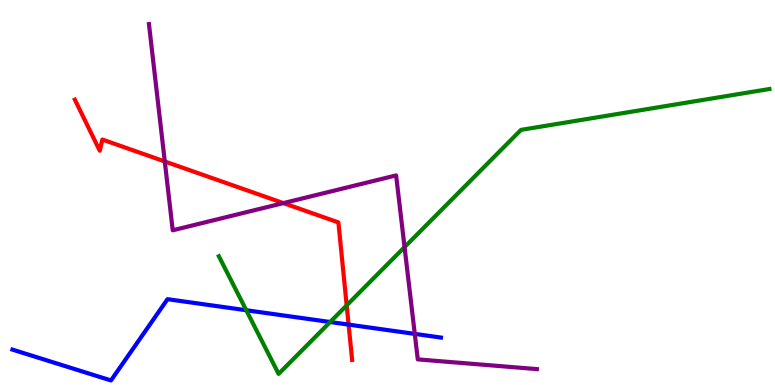[{'lines': ['blue', 'red'], 'intersections': [{'x': 4.5, 'y': 1.57}]}, {'lines': ['green', 'red'], 'intersections': [{'x': 4.47, 'y': 2.07}]}, {'lines': ['purple', 'red'], 'intersections': [{'x': 2.13, 'y': 5.81}, {'x': 3.66, 'y': 4.72}]}, {'lines': ['blue', 'green'], 'intersections': [{'x': 3.18, 'y': 1.94}, {'x': 4.26, 'y': 1.64}]}, {'lines': ['blue', 'purple'], 'intersections': [{'x': 5.35, 'y': 1.33}]}, {'lines': ['green', 'purple'], 'intersections': [{'x': 5.22, 'y': 3.58}]}]